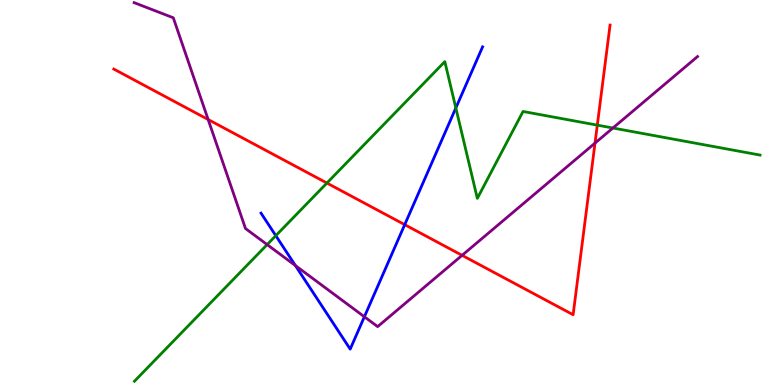[{'lines': ['blue', 'red'], 'intersections': [{'x': 5.22, 'y': 4.16}]}, {'lines': ['green', 'red'], 'intersections': [{'x': 4.22, 'y': 5.25}, {'x': 7.71, 'y': 6.75}]}, {'lines': ['purple', 'red'], 'intersections': [{'x': 2.69, 'y': 6.9}, {'x': 5.96, 'y': 3.37}, {'x': 7.68, 'y': 6.28}]}, {'lines': ['blue', 'green'], 'intersections': [{'x': 3.56, 'y': 3.88}, {'x': 5.88, 'y': 7.2}]}, {'lines': ['blue', 'purple'], 'intersections': [{'x': 3.81, 'y': 3.1}, {'x': 4.7, 'y': 1.77}]}, {'lines': ['green', 'purple'], 'intersections': [{'x': 3.45, 'y': 3.65}, {'x': 7.91, 'y': 6.68}]}]